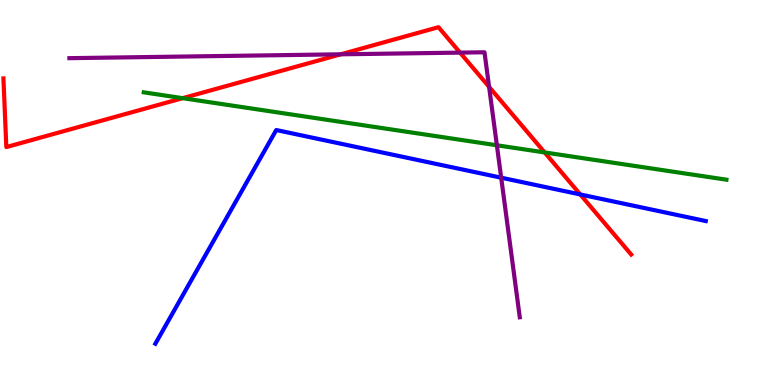[{'lines': ['blue', 'red'], 'intersections': [{'x': 7.49, 'y': 4.95}]}, {'lines': ['green', 'red'], 'intersections': [{'x': 2.36, 'y': 7.45}, {'x': 7.03, 'y': 6.04}]}, {'lines': ['purple', 'red'], 'intersections': [{'x': 4.4, 'y': 8.59}, {'x': 5.94, 'y': 8.63}, {'x': 6.31, 'y': 7.74}]}, {'lines': ['blue', 'green'], 'intersections': []}, {'lines': ['blue', 'purple'], 'intersections': [{'x': 6.47, 'y': 5.38}]}, {'lines': ['green', 'purple'], 'intersections': [{'x': 6.41, 'y': 6.23}]}]